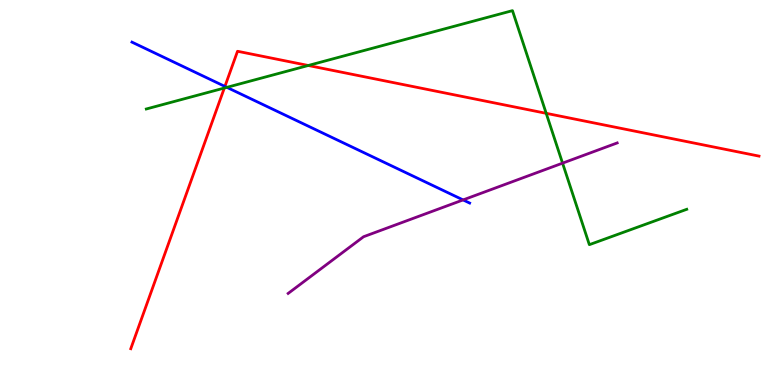[{'lines': ['blue', 'red'], 'intersections': [{'x': 2.9, 'y': 7.76}]}, {'lines': ['green', 'red'], 'intersections': [{'x': 2.89, 'y': 7.71}, {'x': 3.98, 'y': 8.3}, {'x': 7.05, 'y': 7.06}]}, {'lines': ['purple', 'red'], 'intersections': []}, {'lines': ['blue', 'green'], 'intersections': [{'x': 2.93, 'y': 7.73}]}, {'lines': ['blue', 'purple'], 'intersections': [{'x': 5.98, 'y': 4.81}]}, {'lines': ['green', 'purple'], 'intersections': [{'x': 7.26, 'y': 5.76}]}]